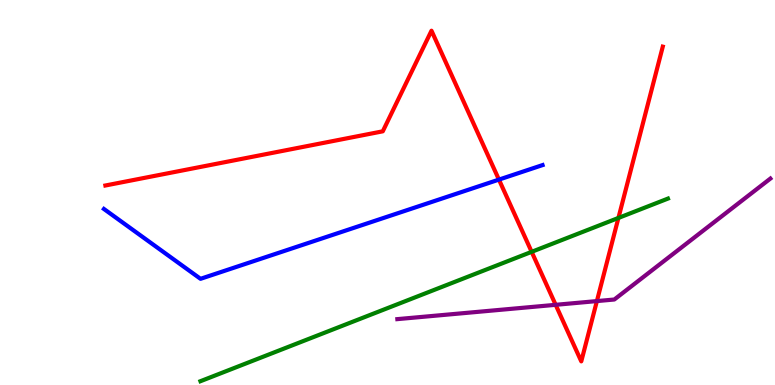[{'lines': ['blue', 'red'], 'intersections': [{'x': 6.44, 'y': 5.34}]}, {'lines': ['green', 'red'], 'intersections': [{'x': 6.86, 'y': 3.46}, {'x': 7.98, 'y': 4.34}]}, {'lines': ['purple', 'red'], 'intersections': [{'x': 7.17, 'y': 2.08}, {'x': 7.7, 'y': 2.18}]}, {'lines': ['blue', 'green'], 'intersections': []}, {'lines': ['blue', 'purple'], 'intersections': []}, {'lines': ['green', 'purple'], 'intersections': []}]